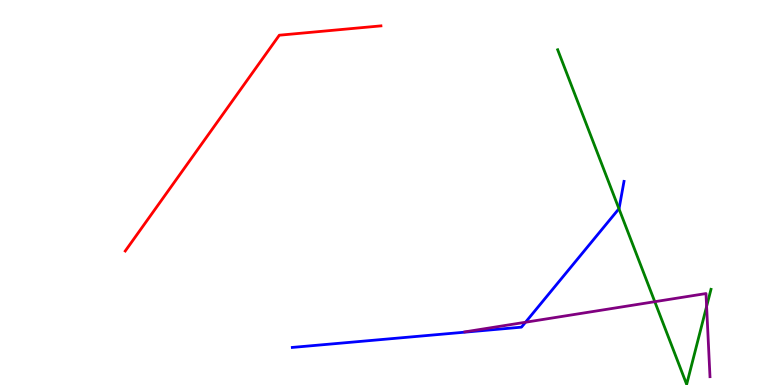[{'lines': ['blue', 'red'], 'intersections': []}, {'lines': ['green', 'red'], 'intersections': []}, {'lines': ['purple', 'red'], 'intersections': []}, {'lines': ['blue', 'green'], 'intersections': [{'x': 7.99, 'y': 4.58}]}, {'lines': ['blue', 'purple'], 'intersections': [{'x': 6.78, 'y': 1.63}]}, {'lines': ['green', 'purple'], 'intersections': [{'x': 8.45, 'y': 2.16}, {'x': 9.12, 'y': 2.04}]}]